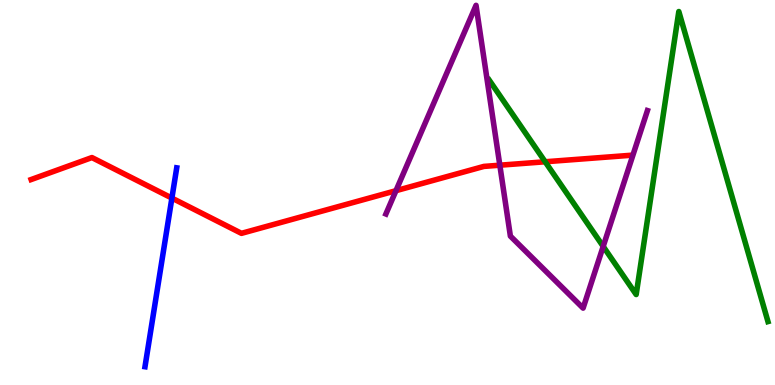[{'lines': ['blue', 'red'], 'intersections': [{'x': 2.22, 'y': 4.85}]}, {'lines': ['green', 'red'], 'intersections': [{'x': 7.03, 'y': 5.8}]}, {'lines': ['purple', 'red'], 'intersections': [{'x': 5.11, 'y': 5.05}, {'x': 6.45, 'y': 5.71}]}, {'lines': ['blue', 'green'], 'intersections': []}, {'lines': ['blue', 'purple'], 'intersections': []}, {'lines': ['green', 'purple'], 'intersections': [{'x': 7.78, 'y': 3.6}]}]